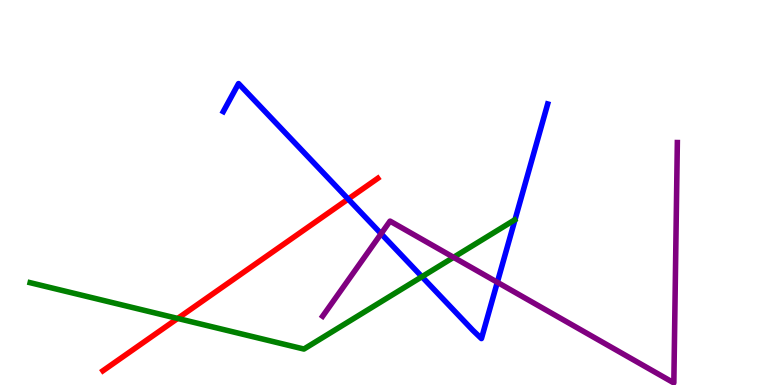[{'lines': ['blue', 'red'], 'intersections': [{'x': 4.49, 'y': 4.83}]}, {'lines': ['green', 'red'], 'intersections': [{'x': 2.29, 'y': 1.73}]}, {'lines': ['purple', 'red'], 'intersections': []}, {'lines': ['blue', 'green'], 'intersections': [{'x': 5.44, 'y': 2.81}]}, {'lines': ['blue', 'purple'], 'intersections': [{'x': 4.92, 'y': 3.93}, {'x': 6.42, 'y': 2.67}]}, {'lines': ['green', 'purple'], 'intersections': [{'x': 5.85, 'y': 3.32}]}]